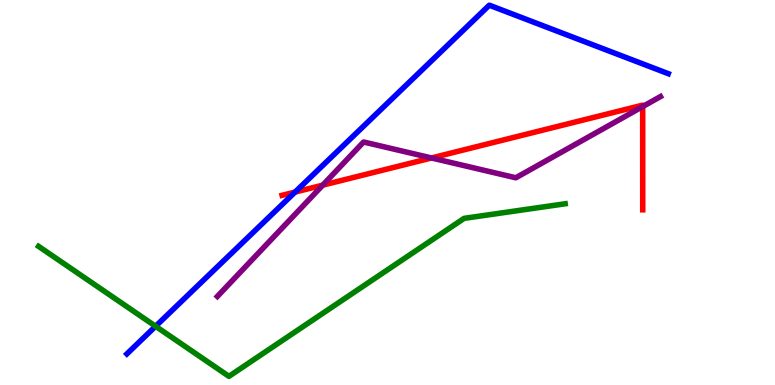[{'lines': ['blue', 'red'], 'intersections': [{'x': 3.81, 'y': 5.01}]}, {'lines': ['green', 'red'], 'intersections': []}, {'lines': ['purple', 'red'], 'intersections': [{'x': 4.16, 'y': 5.19}, {'x': 5.57, 'y': 5.9}, {'x': 8.29, 'y': 7.23}]}, {'lines': ['blue', 'green'], 'intersections': [{'x': 2.01, 'y': 1.53}]}, {'lines': ['blue', 'purple'], 'intersections': []}, {'lines': ['green', 'purple'], 'intersections': []}]